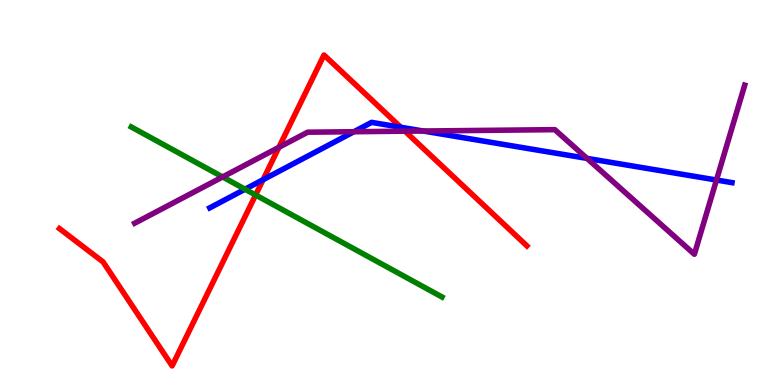[{'lines': ['blue', 'red'], 'intersections': [{'x': 3.39, 'y': 5.33}, {'x': 5.17, 'y': 6.69}]}, {'lines': ['green', 'red'], 'intersections': [{'x': 3.3, 'y': 4.94}]}, {'lines': ['purple', 'red'], 'intersections': [{'x': 3.6, 'y': 6.17}, {'x': 5.23, 'y': 6.59}]}, {'lines': ['blue', 'green'], 'intersections': [{'x': 3.16, 'y': 5.09}]}, {'lines': ['blue', 'purple'], 'intersections': [{'x': 4.57, 'y': 6.58}, {'x': 5.46, 'y': 6.6}, {'x': 7.57, 'y': 5.89}, {'x': 9.24, 'y': 5.32}]}, {'lines': ['green', 'purple'], 'intersections': [{'x': 2.87, 'y': 5.4}]}]